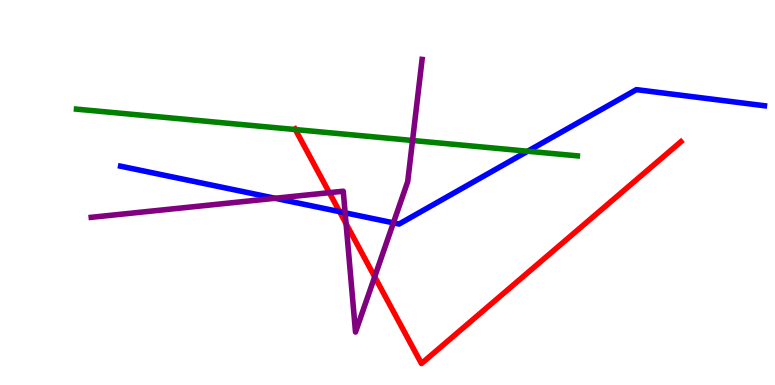[{'lines': ['blue', 'red'], 'intersections': [{'x': 4.38, 'y': 4.5}]}, {'lines': ['green', 'red'], 'intersections': [{'x': 3.81, 'y': 6.64}]}, {'lines': ['purple', 'red'], 'intersections': [{'x': 4.25, 'y': 5.0}, {'x': 4.47, 'y': 4.19}, {'x': 4.83, 'y': 2.81}]}, {'lines': ['blue', 'green'], 'intersections': [{'x': 6.81, 'y': 6.07}]}, {'lines': ['blue', 'purple'], 'intersections': [{'x': 3.55, 'y': 4.85}, {'x': 4.45, 'y': 4.47}, {'x': 5.08, 'y': 4.21}]}, {'lines': ['green', 'purple'], 'intersections': [{'x': 5.32, 'y': 6.35}]}]